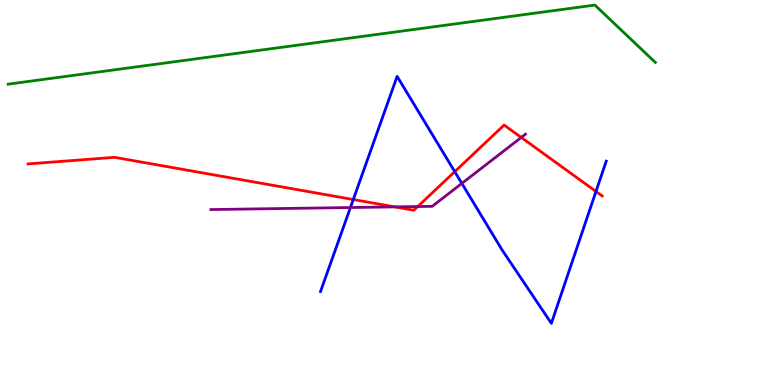[{'lines': ['blue', 'red'], 'intersections': [{'x': 4.56, 'y': 4.82}, {'x': 5.87, 'y': 5.54}, {'x': 7.69, 'y': 5.03}]}, {'lines': ['green', 'red'], 'intersections': []}, {'lines': ['purple', 'red'], 'intersections': [{'x': 5.09, 'y': 4.63}, {'x': 5.39, 'y': 4.64}, {'x': 6.73, 'y': 6.43}]}, {'lines': ['blue', 'green'], 'intersections': []}, {'lines': ['blue', 'purple'], 'intersections': [{'x': 4.52, 'y': 4.61}, {'x': 5.96, 'y': 5.24}]}, {'lines': ['green', 'purple'], 'intersections': []}]